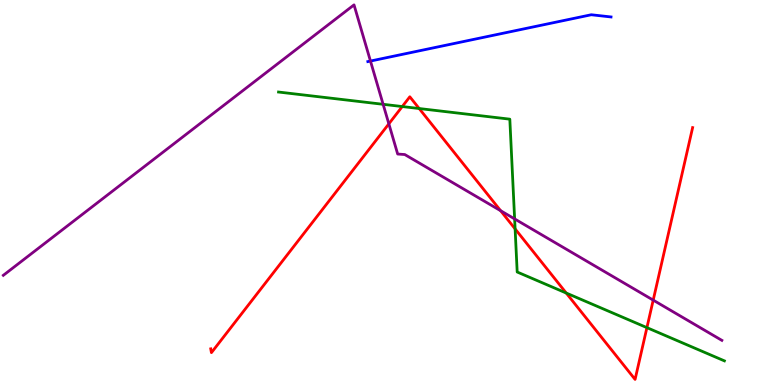[{'lines': ['blue', 'red'], 'intersections': []}, {'lines': ['green', 'red'], 'intersections': [{'x': 5.19, 'y': 7.23}, {'x': 5.41, 'y': 7.18}, {'x': 6.65, 'y': 4.05}, {'x': 7.31, 'y': 2.39}, {'x': 8.35, 'y': 1.49}]}, {'lines': ['purple', 'red'], 'intersections': [{'x': 5.02, 'y': 6.78}, {'x': 6.46, 'y': 4.53}, {'x': 8.43, 'y': 2.2}]}, {'lines': ['blue', 'green'], 'intersections': []}, {'lines': ['blue', 'purple'], 'intersections': [{'x': 4.78, 'y': 8.41}]}, {'lines': ['green', 'purple'], 'intersections': [{'x': 4.94, 'y': 7.29}, {'x': 6.64, 'y': 4.31}]}]